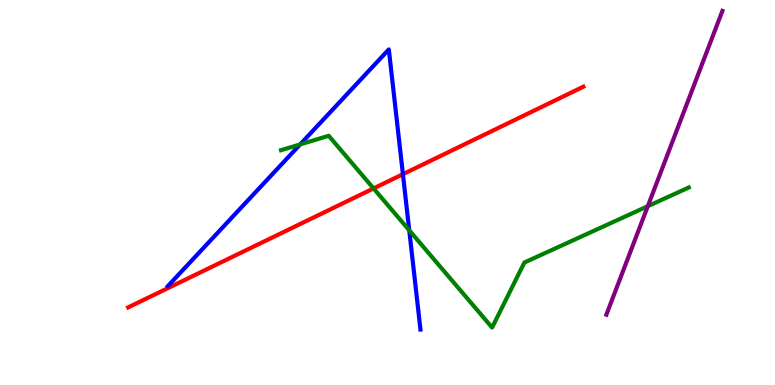[{'lines': ['blue', 'red'], 'intersections': [{'x': 5.2, 'y': 5.48}]}, {'lines': ['green', 'red'], 'intersections': [{'x': 4.82, 'y': 5.11}]}, {'lines': ['purple', 'red'], 'intersections': []}, {'lines': ['blue', 'green'], 'intersections': [{'x': 3.87, 'y': 6.25}, {'x': 5.28, 'y': 4.02}]}, {'lines': ['blue', 'purple'], 'intersections': []}, {'lines': ['green', 'purple'], 'intersections': [{'x': 8.36, 'y': 4.64}]}]